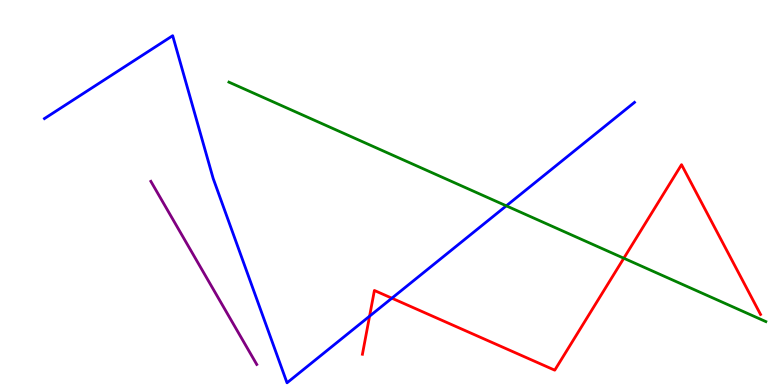[{'lines': ['blue', 'red'], 'intersections': [{'x': 4.77, 'y': 1.79}, {'x': 5.06, 'y': 2.25}]}, {'lines': ['green', 'red'], 'intersections': [{'x': 8.05, 'y': 3.29}]}, {'lines': ['purple', 'red'], 'intersections': []}, {'lines': ['blue', 'green'], 'intersections': [{'x': 6.53, 'y': 4.65}]}, {'lines': ['blue', 'purple'], 'intersections': []}, {'lines': ['green', 'purple'], 'intersections': []}]